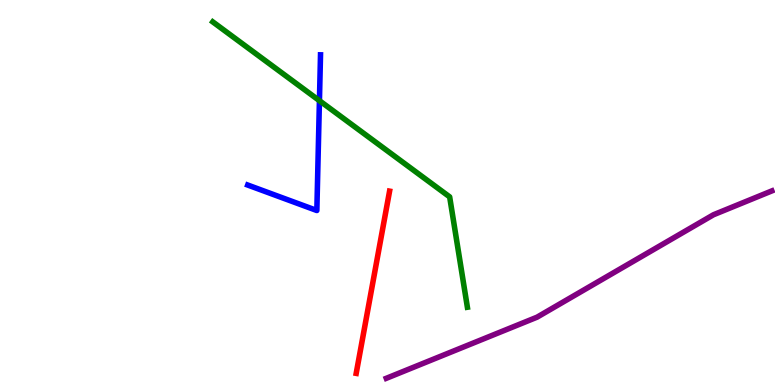[{'lines': ['blue', 'red'], 'intersections': []}, {'lines': ['green', 'red'], 'intersections': []}, {'lines': ['purple', 'red'], 'intersections': []}, {'lines': ['blue', 'green'], 'intersections': [{'x': 4.12, 'y': 7.39}]}, {'lines': ['blue', 'purple'], 'intersections': []}, {'lines': ['green', 'purple'], 'intersections': []}]